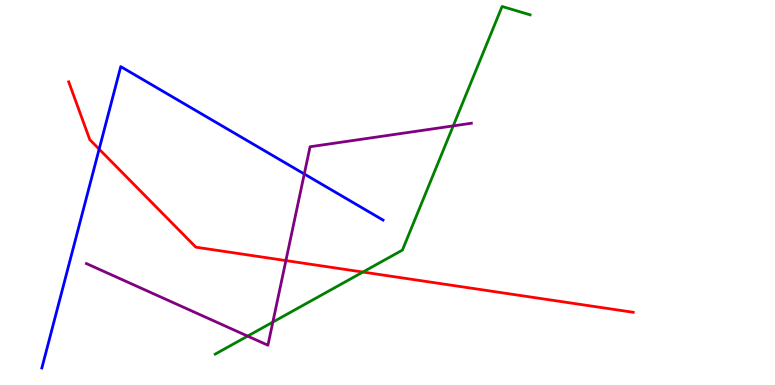[{'lines': ['blue', 'red'], 'intersections': [{'x': 1.28, 'y': 6.13}]}, {'lines': ['green', 'red'], 'intersections': [{'x': 4.68, 'y': 2.93}]}, {'lines': ['purple', 'red'], 'intersections': [{'x': 3.69, 'y': 3.23}]}, {'lines': ['blue', 'green'], 'intersections': []}, {'lines': ['blue', 'purple'], 'intersections': [{'x': 3.93, 'y': 5.48}]}, {'lines': ['green', 'purple'], 'intersections': [{'x': 3.2, 'y': 1.27}, {'x': 3.52, 'y': 1.63}, {'x': 5.85, 'y': 6.73}]}]